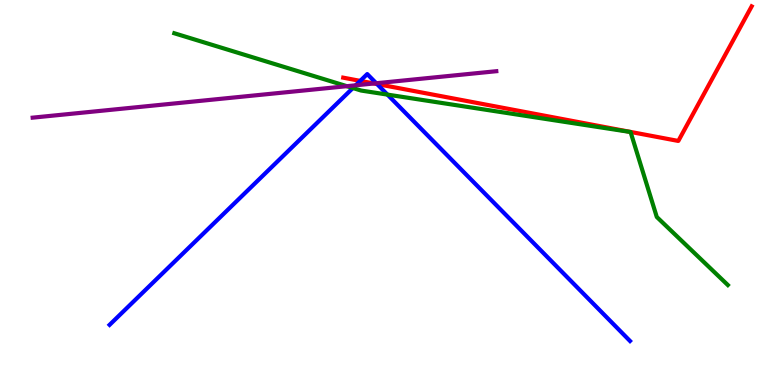[{'lines': ['blue', 'red'], 'intersections': [{'x': 4.65, 'y': 7.9}, {'x': 4.87, 'y': 7.82}]}, {'lines': ['green', 'red'], 'intersections': []}, {'lines': ['purple', 'red'], 'intersections': [{'x': 4.83, 'y': 7.83}]}, {'lines': ['blue', 'green'], 'intersections': [{'x': 4.55, 'y': 7.71}, {'x': 5.0, 'y': 7.54}]}, {'lines': ['blue', 'purple'], 'intersections': [{'x': 4.59, 'y': 7.78}, {'x': 4.85, 'y': 7.84}]}, {'lines': ['green', 'purple'], 'intersections': [{'x': 4.48, 'y': 7.76}]}]